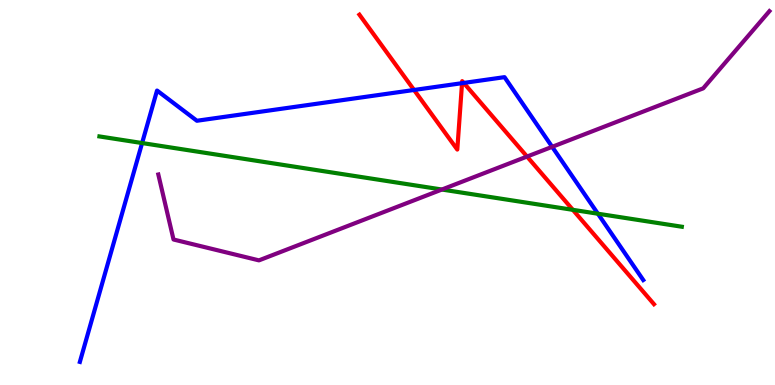[{'lines': ['blue', 'red'], 'intersections': [{'x': 5.34, 'y': 7.66}, {'x': 5.96, 'y': 7.84}, {'x': 5.98, 'y': 7.85}]}, {'lines': ['green', 'red'], 'intersections': [{'x': 7.39, 'y': 4.55}]}, {'lines': ['purple', 'red'], 'intersections': [{'x': 6.8, 'y': 5.93}]}, {'lines': ['blue', 'green'], 'intersections': [{'x': 1.83, 'y': 6.28}, {'x': 7.71, 'y': 4.45}]}, {'lines': ['blue', 'purple'], 'intersections': [{'x': 7.12, 'y': 6.19}]}, {'lines': ['green', 'purple'], 'intersections': [{'x': 5.7, 'y': 5.08}]}]